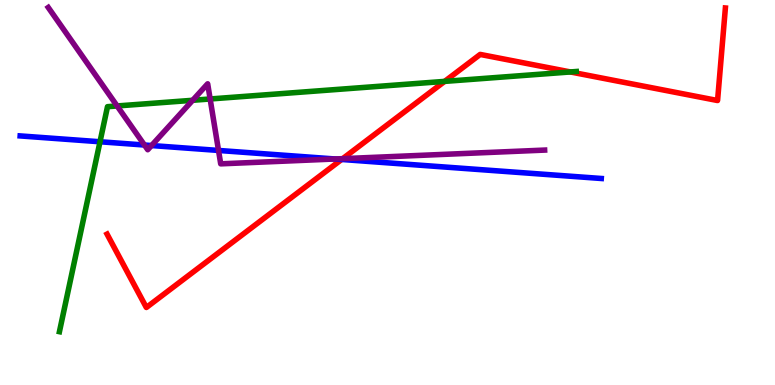[{'lines': ['blue', 'red'], 'intersections': [{'x': 4.41, 'y': 5.86}]}, {'lines': ['green', 'red'], 'intersections': [{'x': 5.74, 'y': 7.89}, {'x': 7.36, 'y': 8.13}]}, {'lines': ['purple', 'red'], 'intersections': [{'x': 4.42, 'y': 5.88}]}, {'lines': ['blue', 'green'], 'intersections': [{'x': 1.29, 'y': 6.32}]}, {'lines': ['blue', 'purple'], 'intersections': [{'x': 1.86, 'y': 6.23}, {'x': 1.96, 'y': 6.22}, {'x': 2.82, 'y': 6.09}, {'x': 4.32, 'y': 5.87}]}, {'lines': ['green', 'purple'], 'intersections': [{'x': 1.51, 'y': 7.25}, {'x': 2.49, 'y': 7.4}, {'x': 2.71, 'y': 7.43}]}]